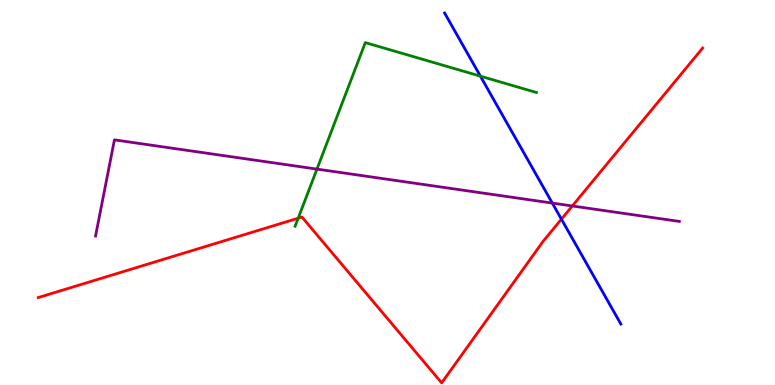[{'lines': ['blue', 'red'], 'intersections': [{'x': 7.24, 'y': 4.31}]}, {'lines': ['green', 'red'], 'intersections': [{'x': 3.85, 'y': 4.33}]}, {'lines': ['purple', 'red'], 'intersections': [{'x': 7.38, 'y': 4.65}]}, {'lines': ['blue', 'green'], 'intersections': [{'x': 6.2, 'y': 8.02}]}, {'lines': ['blue', 'purple'], 'intersections': [{'x': 7.13, 'y': 4.73}]}, {'lines': ['green', 'purple'], 'intersections': [{'x': 4.09, 'y': 5.61}]}]